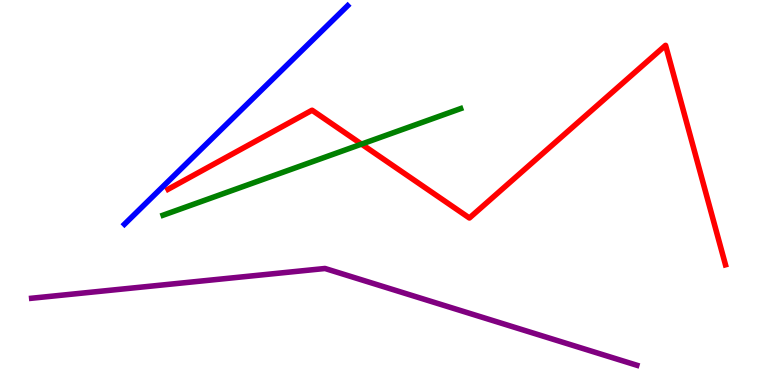[{'lines': ['blue', 'red'], 'intersections': []}, {'lines': ['green', 'red'], 'intersections': [{'x': 4.66, 'y': 6.26}]}, {'lines': ['purple', 'red'], 'intersections': []}, {'lines': ['blue', 'green'], 'intersections': []}, {'lines': ['blue', 'purple'], 'intersections': []}, {'lines': ['green', 'purple'], 'intersections': []}]